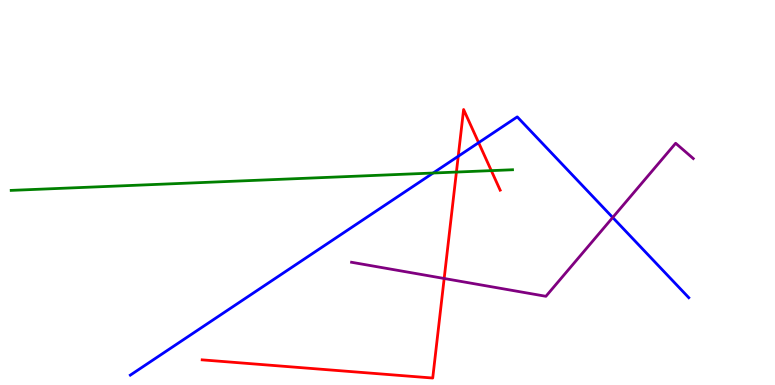[{'lines': ['blue', 'red'], 'intersections': [{'x': 5.91, 'y': 5.94}, {'x': 6.18, 'y': 6.29}]}, {'lines': ['green', 'red'], 'intersections': [{'x': 5.89, 'y': 5.53}, {'x': 6.34, 'y': 5.57}]}, {'lines': ['purple', 'red'], 'intersections': [{'x': 5.73, 'y': 2.77}]}, {'lines': ['blue', 'green'], 'intersections': [{'x': 5.59, 'y': 5.51}]}, {'lines': ['blue', 'purple'], 'intersections': [{'x': 7.91, 'y': 4.35}]}, {'lines': ['green', 'purple'], 'intersections': []}]